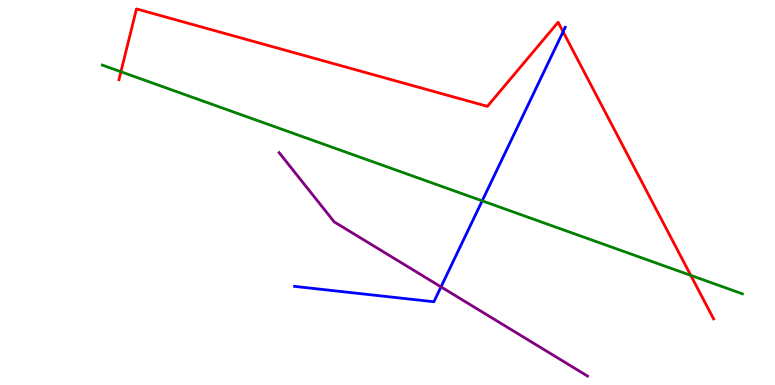[{'lines': ['blue', 'red'], 'intersections': [{'x': 7.27, 'y': 9.18}]}, {'lines': ['green', 'red'], 'intersections': [{'x': 1.56, 'y': 8.14}, {'x': 8.91, 'y': 2.85}]}, {'lines': ['purple', 'red'], 'intersections': []}, {'lines': ['blue', 'green'], 'intersections': [{'x': 6.22, 'y': 4.78}]}, {'lines': ['blue', 'purple'], 'intersections': [{'x': 5.69, 'y': 2.55}]}, {'lines': ['green', 'purple'], 'intersections': []}]